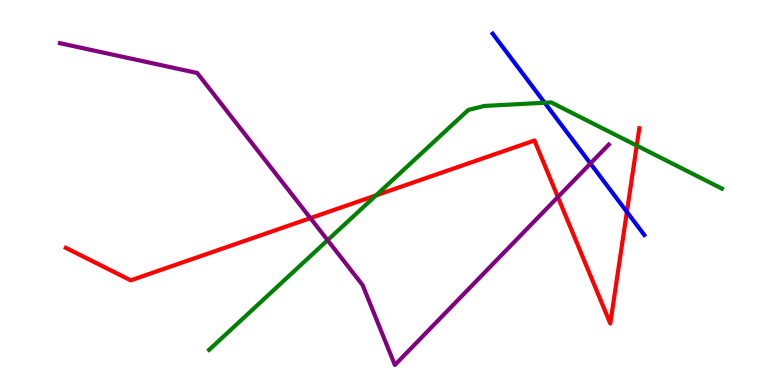[{'lines': ['blue', 'red'], 'intersections': [{'x': 8.09, 'y': 4.5}]}, {'lines': ['green', 'red'], 'intersections': [{'x': 4.85, 'y': 4.93}, {'x': 8.22, 'y': 6.22}]}, {'lines': ['purple', 'red'], 'intersections': [{'x': 4.0, 'y': 4.33}, {'x': 7.2, 'y': 4.88}]}, {'lines': ['blue', 'green'], 'intersections': [{'x': 7.03, 'y': 7.33}]}, {'lines': ['blue', 'purple'], 'intersections': [{'x': 7.62, 'y': 5.75}]}, {'lines': ['green', 'purple'], 'intersections': [{'x': 4.23, 'y': 3.76}]}]